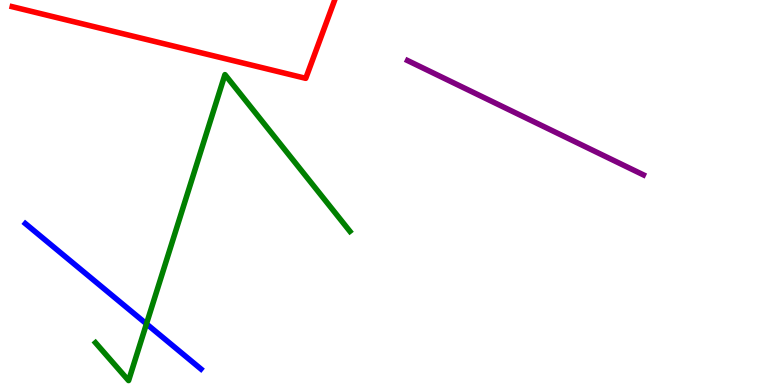[{'lines': ['blue', 'red'], 'intersections': []}, {'lines': ['green', 'red'], 'intersections': []}, {'lines': ['purple', 'red'], 'intersections': []}, {'lines': ['blue', 'green'], 'intersections': [{'x': 1.89, 'y': 1.59}]}, {'lines': ['blue', 'purple'], 'intersections': []}, {'lines': ['green', 'purple'], 'intersections': []}]